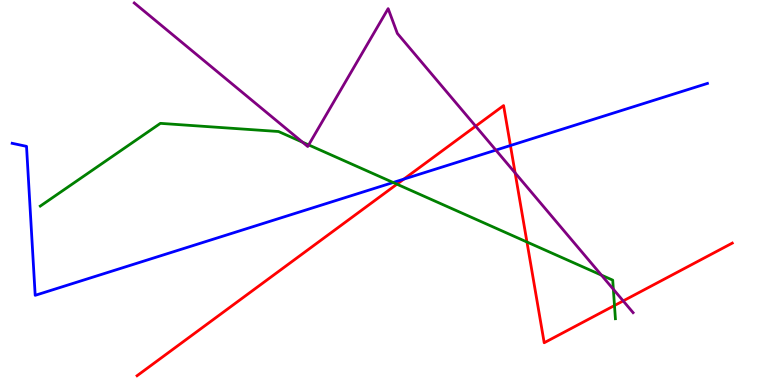[{'lines': ['blue', 'red'], 'intersections': [{'x': 5.21, 'y': 5.35}, {'x': 6.59, 'y': 6.22}]}, {'lines': ['green', 'red'], 'intersections': [{'x': 5.12, 'y': 5.22}, {'x': 6.8, 'y': 3.71}, {'x': 7.93, 'y': 2.06}]}, {'lines': ['purple', 'red'], 'intersections': [{'x': 6.14, 'y': 6.72}, {'x': 6.65, 'y': 5.51}, {'x': 8.04, 'y': 2.18}]}, {'lines': ['blue', 'green'], 'intersections': [{'x': 5.07, 'y': 5.26}]}, {'lines': ['blue', 'purple'], 'intersections': [{'x': 6.4, 'y': 6.1}]}, {'lines': ['green', 'purple'], 'intersections': [{'x': 3.9, 'y': 6.31}, {'x': 3.98, 'y': 6.24}, {'x': 7.76, 'y': 2.85}, {'x': 7.91, 'y': 2.49}]}]